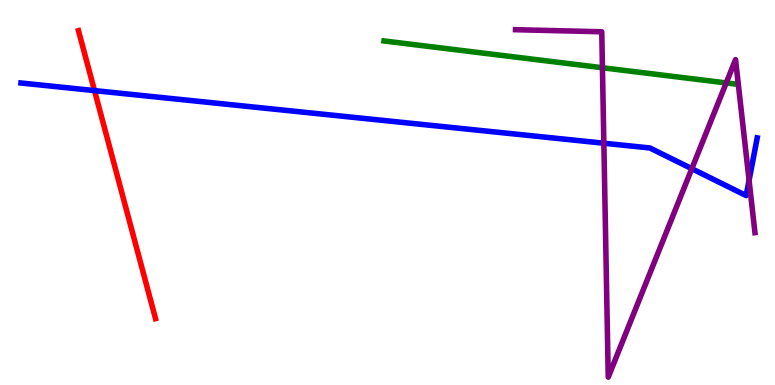[{'lines': ['blue', 'red'], 'intersections': [{'x': 1.22, 'y': 7.65}]}, {'lines': ['green', 'red'], 'intersections': []}, {'lines': ['purple', 'red'], 'intersections': []}, {'lines': ['blue', 'green'], 'intersections': []}, {'lines': ['blue', 'purple'], 'intersections': [{'x': 7.79, 'y': 6.28}, {'x': 8.93, 'y': 5.62}, {'x': 9.67, 'y': 5.32}]}, {'lines': ['green', 'purple'], 'intersections': [{'x': 7.77, 'y': 8.24}, {'x': 9.37, 'y': 7.85}]}]